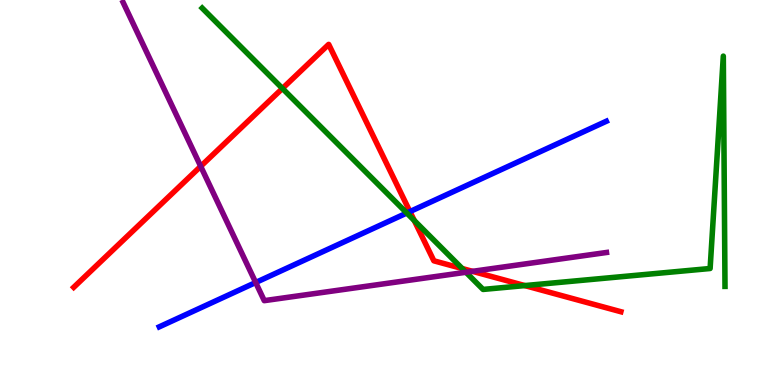[{'lines': ['blue', 'red'], 'intersections': [{'x': 5.29, 'y': 4.5}]}, {'lines': ['green', 'red'], 'intersections': [{'x': 3.64, 'y': 7.7}, {'x': 5.35, 'y': 4.27}, {'x': 5.96, 'y': 3.03}, {'x': 6.77, 'y': 2.58}]}, {'lines': ['purple', 'red'], 'intersections': [{'x': 2.59, 'y': 5.68}, {'x': 6.1, 'y': 2.95}]}, {'lines': ['blue', 'green'], 'intersections': [{'x': 5.25, 'y': 4.47}]}, {'lines': ['blue', 'purple'], 'intersections': [{'x': 3.3, 'y': 2.66}]}, {'lines': ['green', 'purple'], 'intersections': [{'x': 6.01, 'y': 2.93}]}]